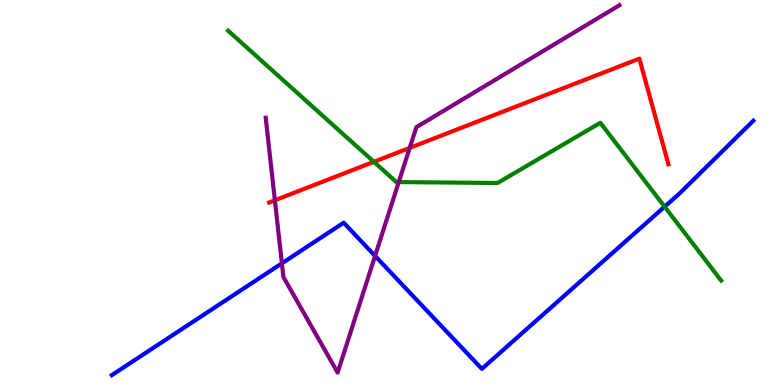[{'lines': ['blue', 'red'], 'intersections': []}, {'lines': ['green', 'red'], 'intersections': [{'x': 4.82, 'y': 5.8}]}, {'lines': ['purple', 'red'], 'intersections': [{'x': 3.55, 'y': 4.8}, {'x': 5.29, 'y': 6.16}]}, {'lines': ['blue', 'green'], 'intersections': [{'x': 8.58, 'y': 4.63}]}, {'lines': ['blue', 'purple'], 'intersections': [{'x': 3.64, 'y': 3.16}, {'x': 4.84, 'y': 3.35}]}, {'lines': ['green', 'purple'], 'intersections': [{'x': 5.15, 'y': 5.27}]}]